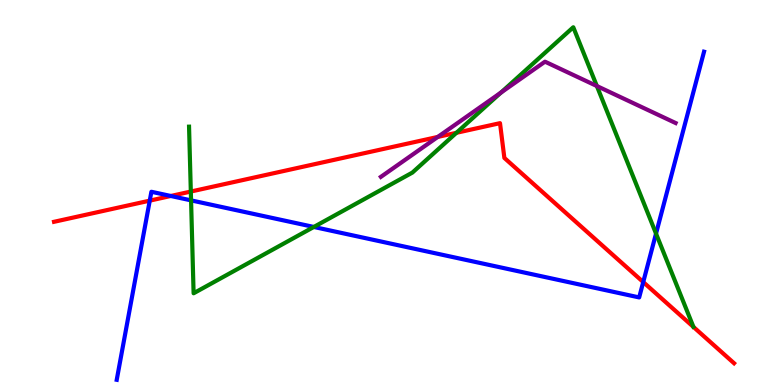[{'lines': ['blue', 'red'], 'intersections': [{'x': 1.93, 'y': 4.79}, {'x': 2.2, 'y': 4.91}, {'x': 8.3, 'y': 2.67}]}, {'lines': ['green', 'red'], 'intersections': [{'x': 2.46, 'y': 5.02}, {'x': 5.89, 'y': 6.55}]}, {'lines': ['purple', 'red'], 'intersections': [{'x': 5.65, 'y': 6.44}]}, {'lines': ['blue', 'green'], 'intersections': [{'x': 2.47, 'y': 4.8}, {'x': 4.05, 'y': 4.11}, {'x': 8.46, 'y': 3.93}]}, {'lines': ['blue', 'purple'], 'intersections': []}, {'lines': ['green', 'purple'], 'intersections': [{'x': 6.46, 'y': 7.59}, {'x': 7.7, 'y': 7.77}]}]